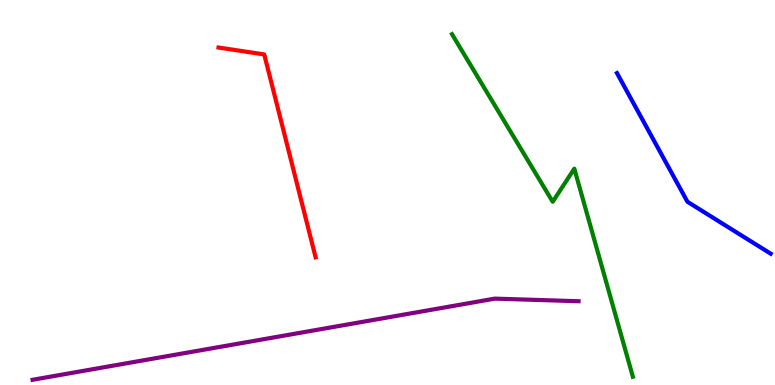[{'lines': ['blue', 'red'], 'intersections': []}, {'lines': ['green', 'red'], 'intersections': []}, {'lines': ['purple', 'red'], 'intersections': []}, {'lines': ['blue', 'green'], 'intersections': []}, {'lines': ['blue', 'purple'], 'intersections': []}, {'lines': ['green', 'purple'], 'intersections': []}]